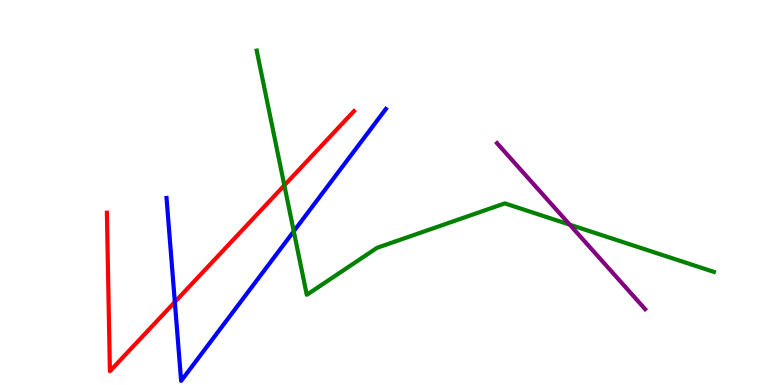[{'lines': ['blue', 'red'], 'intersections': [{'x': 2.26, 'y': 2.16}]}, {'lines': ['green', 'red'], 'intersections': [{'x': 3.67, 'y': 5.19}]}, {'lines': ['purple', 'red'], 'intersections': []}, {'lines': ['blue', 'green'], 'intersections': [{'x': 3.79, 'y': 3.99}]}, {'lines': ['blue', 'purple'], 'intersections': []}, {'lines': ['green', 'purple'], 'intersections': [{'x': 7.35, 'y': 4.16}]}]